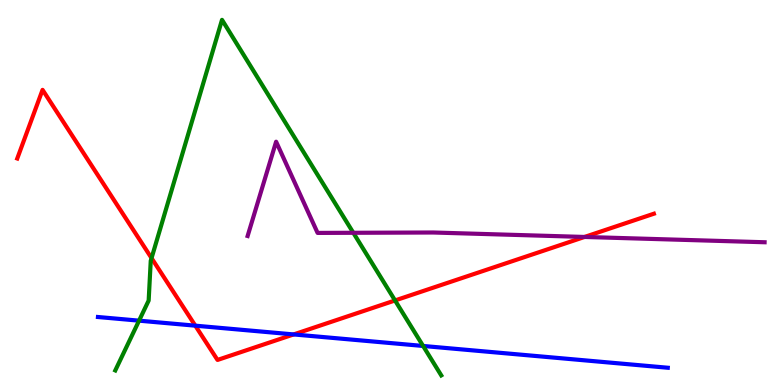[{'lines': ['blue', 'red'], 'intersections': [{'x': 2.52, 'y': 1.54}, {'x': 3.79, 'y': 1.31}]}, {'lines': ['green', 'red'], 'intersections': [{'x': 1.96, 'y': 3.3}, {'x': 5.1, 'y': 2.2}]}, {'lines': ['purple', 'red'], 'intersections': [{'x': 7.54, 'y': 3.85}]}, {'lines': ['blue', 'green'], 'intersections': [{'x': 1.79, 'y': 1.67}, {'x': 5.46, 'y': 1.01}]}, {'lines': ['blue', 'purple'], 'intersections': []}, {'lines': ['green', 'purple'], 'intersections': [{'x': 4.56, 'y': 3.95}]}]